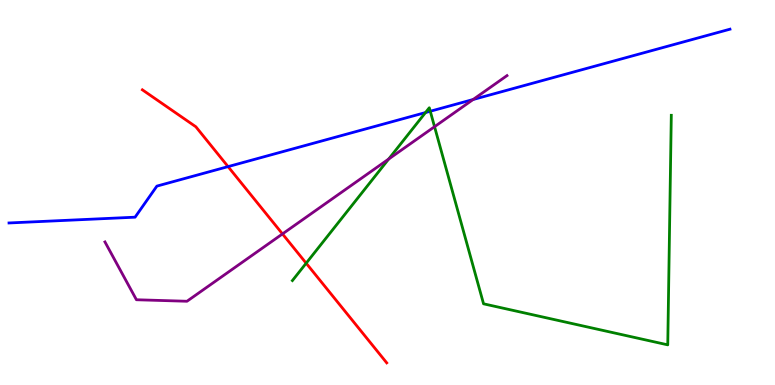[{'lines': ['blue', 'red'], 'intersections': [{'x': 2.94, 'y': 5.67}]}, {'lines': ['green', 'red'], 'intersections': [{'x': 3.95, 'y': 3.16}]}, {'lines': ['purple', 'red'], 'intersections': [{'x': 3.64, 'y': 3.92}]}, {'lines': ['blue', 'green'], 'intersections': [{'x': 5.49, 'y': 7.08}, {'x': 5.55, 'y': 7.11}]}, {'lines': ['blue', 'purple'], 'intersections': [{'x': 6.1, 'y': 7.42}]}, {'lines': ['green', 'purple'], 'intersections': [{'x': 5.02, 'y': 5.87}, {'x': 5.61, 'y': 6.71}]}]